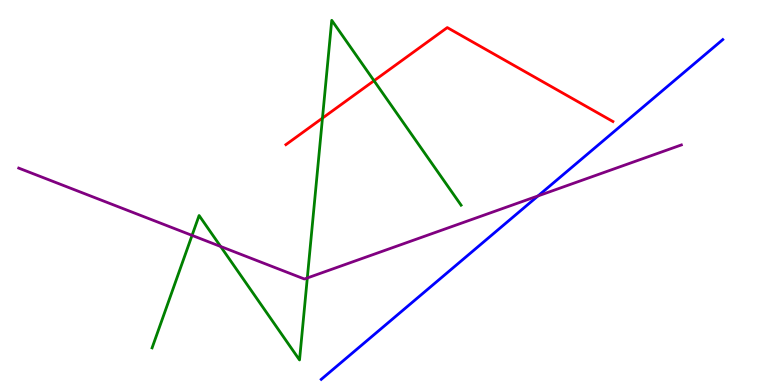[{'lines': ['blue', 'red'], 'intersections': []}, {'lines': ['green', 'red'], 'intersections': [{'x': 4.16, 'y': 6.93}, {'x': 4.83, 'y': 7.9}]}, {'lines': ['purple', 'red'], 'intersections': []}, {'lines': ['blue', 'green'], 'intersections': []}, {'lines': ['blue', 'purple'], 'intersections': [{'x': 6.94, 'y': 4.91}]}, {'lines': ['green', 'purple'], 'intersections': [{'x': 2.48, 'y': 3.89}, {'x': 2.85, 'y': 3.6}, {'x': 3.97, 'y': 2.78}]}]